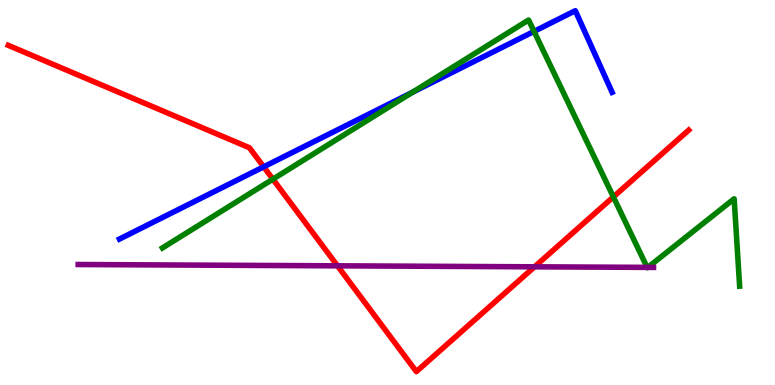[{'lines': ['blue', 'red'], 'intersections': [{'x': 3.4, 'y': 5.67}]}, {'lines': ['green', 'red'], 'intersections': [{'x': 3.52, 'y': 5.35}, {'x': 7.91, 'y': 4.89}]}, {'lines': ['purple', 'red'], 'intersections': [{'x': 4.35, 'y': 3.1}, {'x': 6.9, 'y': 3.07}]}, {'lines': ['blue', 'green'], 'intersections': [{'x': 5.32, 'y': 7.6}, {'x': 6.89, 'y': 9.18}]}, {'lines': ['blue', 'purple'], 'intersections': []}, {'lines': ['green', 'purple'], 'intersections': [{'x': 8.35, 'y': 3.06}, {'x': 8.36, 'y': 3.06}]}]